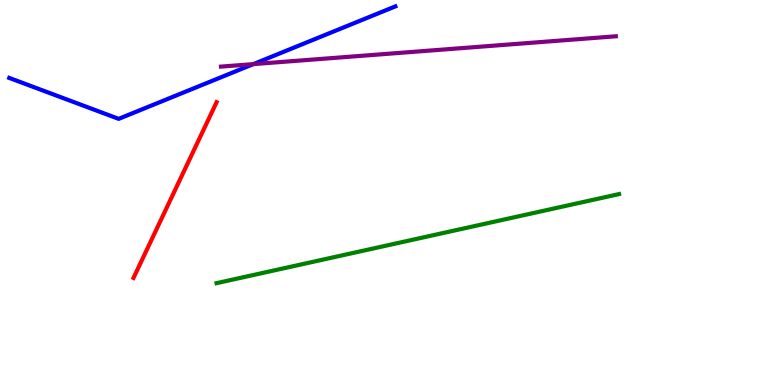[{'lines': ['blue', 'red'], 'intersections': []}, {'lines': ['green', 'red'], 'intersections': []}, {'lines': ['purple', 'red'], 'intersections': []}, {'lines': ['blue', 'green'], 'intersections': []}, {'lines': ['blue', 'purple'], 'intersections': [{'x': 3.27, 'y': 8.33}]}, {'lines': ['green', 'purple'], 'intersections': []}]